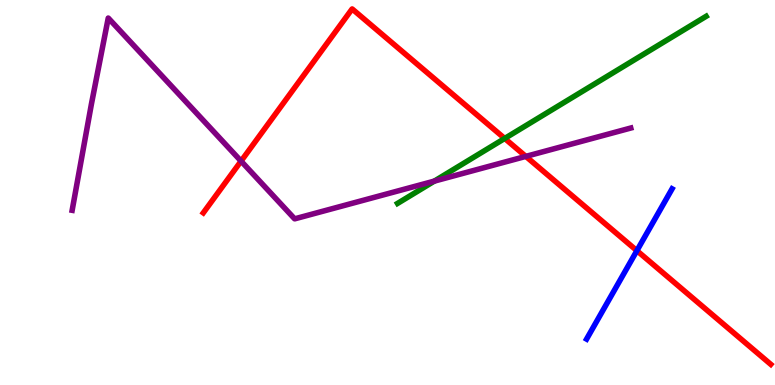[{'lines': ['blue', 'red'], 'intersections': [{'x': 8.22, 'y': 3.49}]}, {'lines': ['green', 'red'], 'intersections': [{'x': 6.51, 'y': 6.4}]}, {'lines': ['purple', 'red'], 'intersections': [{'x': 3.11, 'y': 5.82}, {'x': 6.78, 'y': 5.94}]}, {'lines': ['blue', 'green'], 'intersections': []}, {'lines': ['blue', 'purple'], 'intersections': []}, {'lines': ['green', 'purple'], 'intersections': [{'x': 5.6, 'y': 5.3}]}]